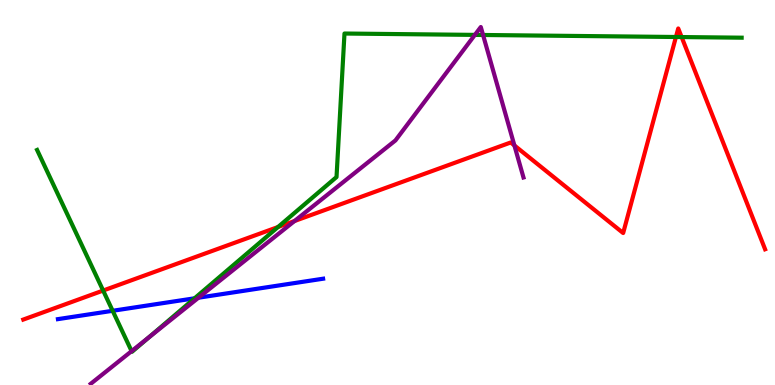[{'lines': ['blue', 'red'], 'intersections': []}, {'lines': ['green', 'red'], 'intersections': [{'x': 1.33, 'y': 2.45}, {'x': 3.59, 'y': 4.1}, {'x': 8.72, 'y': 9.04}, {'x': 8.8, 'y': 9.04}]}, {'lines': ['purple', 'red'], 'intersections': [{'x': 3.8, 'y': 4.26}, {'x': 6.64, 'y': 6.22}]}, {'lines': ['blue', 'green'], 'intersections': [{'x': 1.45, 'y': 1.93}, {'x': 2.51, 'y': 2.25}]}, {'lines': ['blue', 'purple'], 'intersections': [{'x': 2.56, 'y': 2.27}]}, {'lines': ['green', 'purple'], 'intersections': [{'x': 1.7, 'y': 0.88}, {'x': 1.93, 'y': 1.24}, {'x': 6.13, 'y': 9.09}, {'x': 6.23, 'y': 9.09}]}]